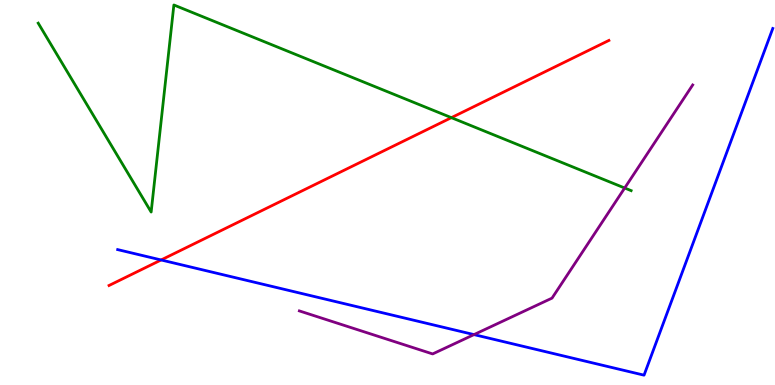[{'lines': ['blue', 'red'], 'intersections': [{'x': 2.08, 'y': 3.25}]}, {'lines': ['green', 'red'], 'intersections': [{'x': 5.82, 'y': 6.94}]}, {'lines': ['purple', 'red'], 'intersections': []}, {'lines': ['blue', 'green'], 'intersections': []}, {'lines': ['blue', 'purple'], 'intersections': [{'x': 6.12, 'y': 1.31}]}, {'lines': ['green', 'purple'], 'intersections': [{'x': 8.06, 'y': 5.12}]}]